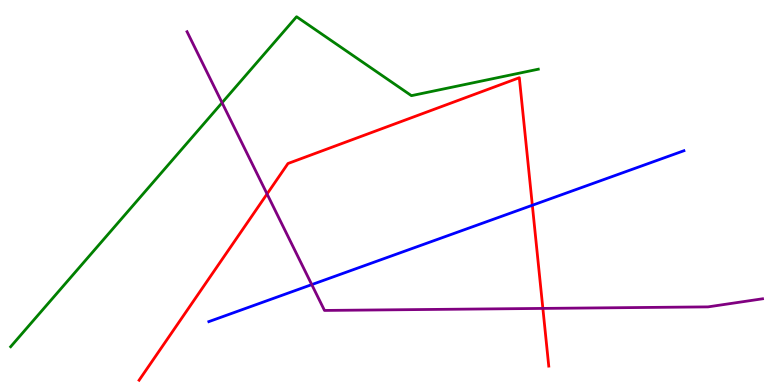[{'lines': ['blue', 'red'], 'intersections': [{'x': 6.87, 'y': 4.67}]}, {'lines': ['green', 'red'], 'intersections': []}, {'lines': ['purple', 'red'], 'intersections': [{'x': 3.45, 'y': 4.96}, {'x': 7.0, 'y': 1.99}]}, {'lines': ['blue', 'green'], 'intersections': []}, {'lines': ['blue', 'purple'], 'intersections': [{'x': 4.02, 'y': 2.61}]}, {'lines': ['green', 'purple'], 'intersections': [{'x': 2.87, 'y': 7.33}]}]